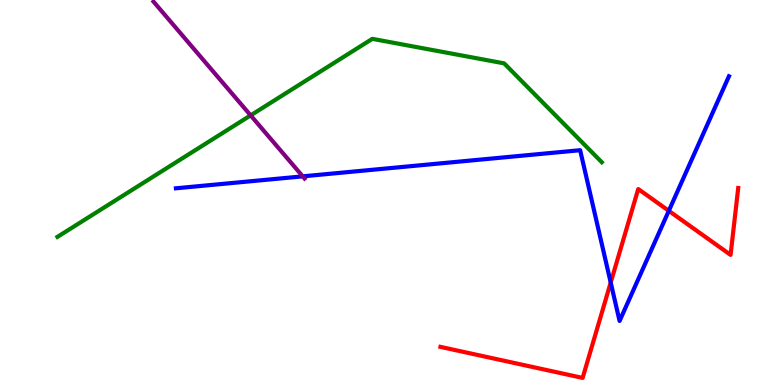[{'lines': ['blue', 'red'], 'intersections': [{'x': 7.88, 'y': 2.66}, {'x': 8.63, 'y': 4.52}]}, {'lines': ['green', 'red'], 'intersections': []}, {'lines': ['purple', 'red'], 'intersections': []}, {'lines': ['blue', 'green'], 'intersections': []}, {'lines': ['blue', 'purple'], 'intersections': [{'x': 3.91, 'y': 5.42}]}, {'lines': ['green', 'purple'], 'intersections': [{'x': 3.23, 'y': 7.0}]}]